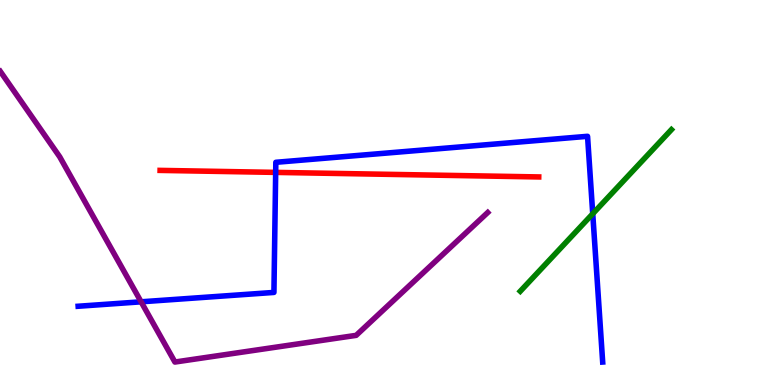[{'lines': ['blue', 'red'], 'intersections': [{'x': 3.56, 'y': 5.52}]}, {'lines': ['green', 'red'], 'intersections': []}, {'lines': ['purple', 'red'], 'intersections': []}, {'lines': ['blue', 'green'], 'intersections': [{'x': 7.65, 'y': 4.45}]}, {'lines': ['blue', 'purple'], 'intersections': [{'x': 1.82, 'y': 2.16}]}, {'lines': ['green', 'purple'], 'intersections': []}]